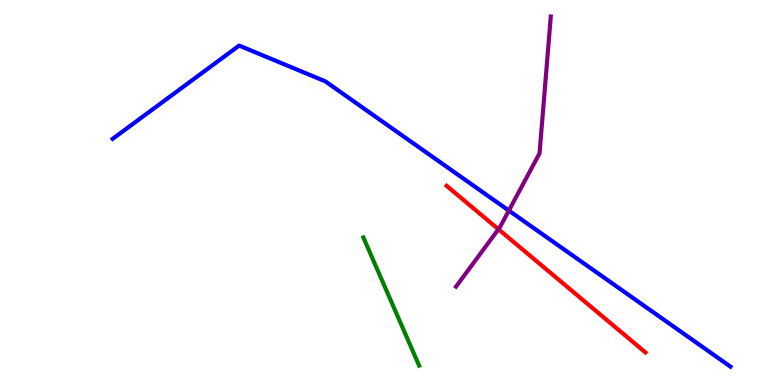[{'lines': ['blue', 'red'], 'intersections': []}, {'lines': ['green', 'red'], 'intersections': []}, {'lines': ['purple', 'red'], 'intersections': [{'x': 6.43, 'y': 4.05}]}, {'lines': ['blue', 'green'], 'intersections': []}, {'lines': ['blue', 'purple'], 'intersections': [{'x': 6.57, 'y': 4.53}]}, {'lines': ['green', 'purple'], 'intersections': []}]